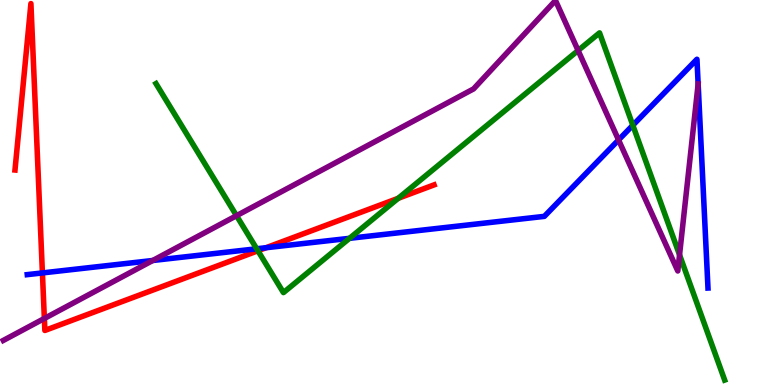[{'lines': ['blue', 'red'], 'intersections': [{'x': 0.547, 'y': 2.91}, {'x': 3.43, 'y': 3.57}]}, {'lines': ['green', 'red'], 'intersections': [{'x': 3.33, 'y': 3.49}, {'x': 5.14, 'y': 4.85}]}, {'lines': ['purple', 'red'], 'intersections': [{'x': 0.572, 'y': 1.73}]}, {'lines': ['blue', 'green'], 'intersections': [{'x': 3.31, 'y': 3.54}, {'x': 4.51, 'y': 3.81}, {'x': 8.17, 'y': 6.75}]}, {'lines': ['blue', 'purple'], 'intersections': [{'x': 1.97, 'y': 3.23}, {'x': 7.98, 'y': 6.36}, {'x': 9.01, 'y': 7.82}]}, {'lines': ['green', 'purple'], 'intersections': [{'x': 3.05, 'y': 4.4}, {'x': 7.46, 'y': 8.69}, {'x': 8.77, 'y': 3.38}]}]